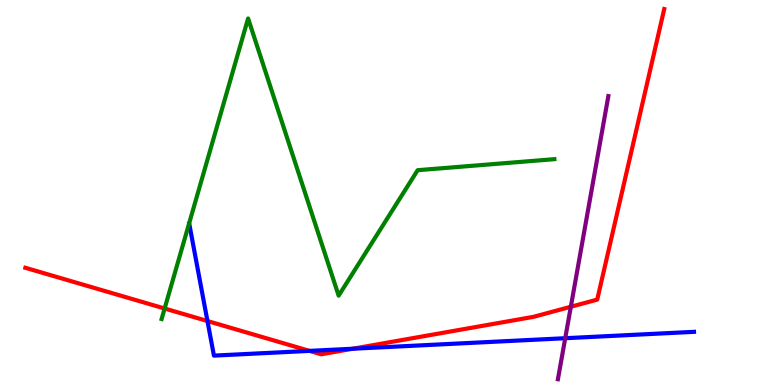[{'lines': ['blue', 'red'], 'intersections': [{'x': 2.68, 'y': 1.66}, {'x': 3.99, 'y': 0.886}, {'x': 4.55, 'y': 0.942}]}, {'lines': ['green', 'red'], 'intersections': [{'x': 2.12, 'y': 1.99}]}, {'lines': ['purple', 'red'], 'intersections': [{'x': 7.37, 'y': 2.03}]}, {'lines': ['blue', 'green'], 'intersections': []}, {'lines': ['blue', 'purple'], 'intersections': [{'x': 7.29, 'y': 1.22}]}, {'lines': ['green', 'purple'], 'intersections': []}]